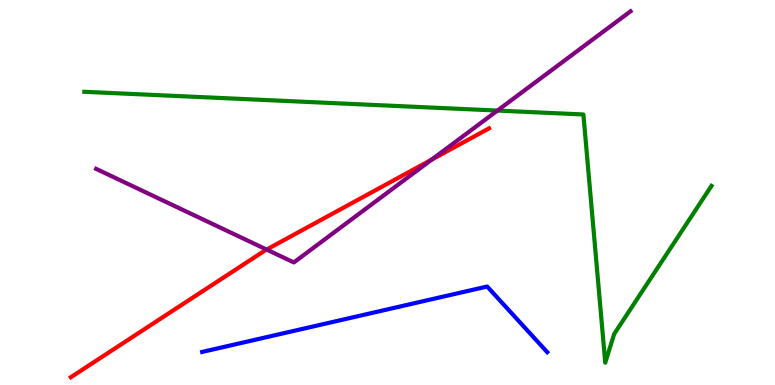[{'lines': ['blue', 'red'], 'intersections': []}, {'lines': ['green', 'red'], 'intersections': []}, {'lines': ['purple', 'red'], 'intersections': [{'x': 3.44, 'y': 3.52}, {'x': 5.57, 'y': 5.85}]}, {'lines': ['blue', 'green'], 'intersections': []}, {'lines': ['blue', 'purple'], 'intersections': []}, {'lines': ['green', 'purple'], 'intersections': [{'x': 6.42, 'y': 7.13}]}]